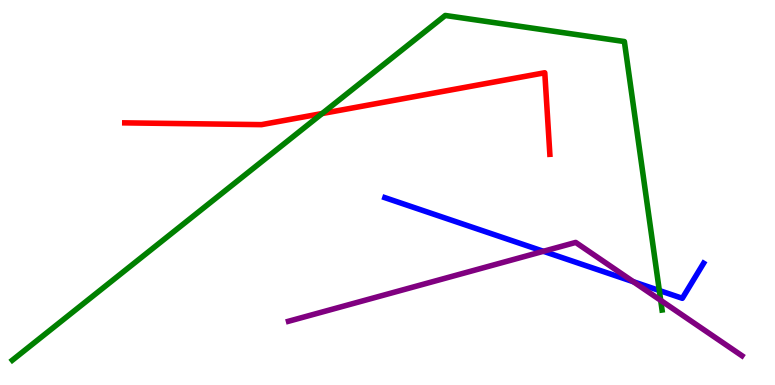[{'lines': ['blue', 'red'], 'intersections': []}, {'lines': ['green', 'red'], 'intersections': [{'x': 4.16, 'y': 7.05}]}, {'lines': ['purple', 'red'], 'intersections': []}, {'lines': ['blue', 'green'], 'intersections': [{'x': 8.51, 'y': 2.45}]}, {'lines': ['blue', 'purple'], 'intersections': [{'x': 7.01, 'y': 3.47}, {'x': 8.17, 'y': 2.68}]}, {'lines': ['green', 'purple'], 'intersections': [{'x': 8.53, 'y': 2.2}]}]